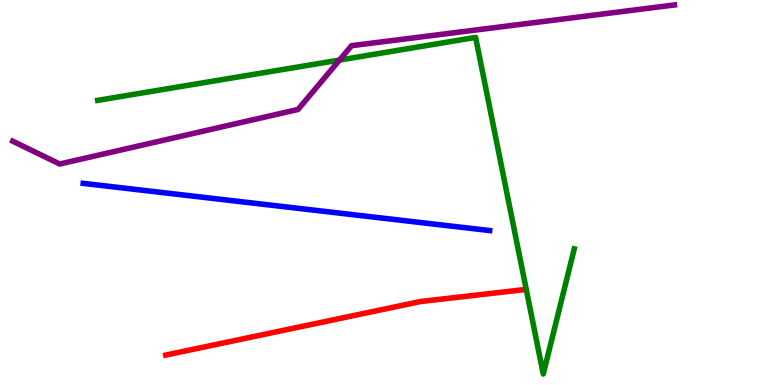[{'lines': ['blue', 'red'], 'intersections': []}, {'lines': ['green', 'red'], 'intersections': []}, {'lines': ['purple', 'red'], 'intersections': []}, {'lines': ['blue', 'green'], 'intersections': []}, {'lines': ['blue', 'purple'], 'intersections': []}, {'lines': ['green', 'purple'], 'intersections': [{'x': 4.38, 'y': 8.44}]}]